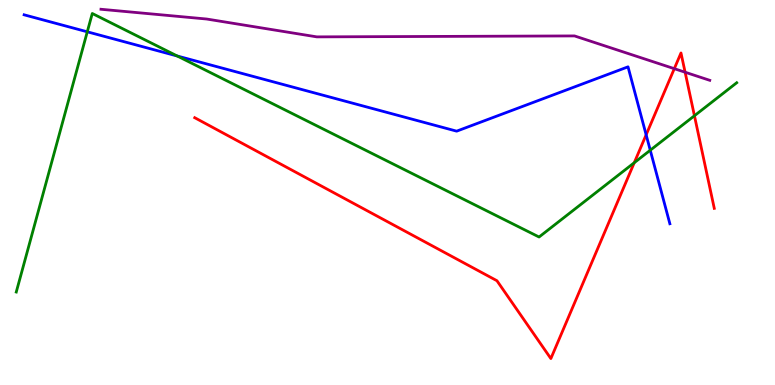[{'lines': ['blue', 'red'], 'intersections': [{'x': 8.34, 'y': 6.5}]}, {'lines': ['green', 'red'], 'intersections': [{'x': 8.18, 'y': 5.77}, {'x': 8.96, 'y': 6.99}]}, {'lines': ['purple', 'red'], 'intersections': [{'x': 8.7, 'y': 8.22}, {'x': 8.84, 'y': 8.12}]}, {'lines': ['blue', 'green'], 'intersections': [{'x': 1.13, 'y': 9.17}, {'x': 2.29, 'y': 8.55}, {'x': 8.39, 'y': 6.1}]}, {'lines': ['blue', 'purple'], 'intersections': []}, {'lines': ['green', 'purple'], 'intersections': []}]